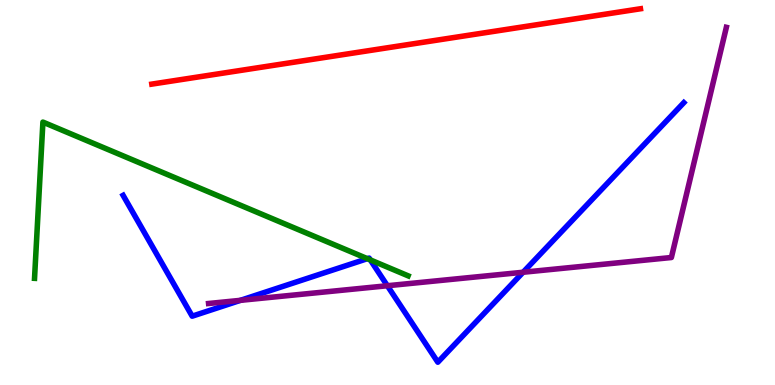[{'lines': ['blue', 'red'], 'intersections': []}, {'lines': ['green', 'red'], 'intersections': []}, {'lines': ['purple', 'red'], 'intersections': []}, {'lines': ['blue', 'green'], 'intersections': [{'x': 4.74, 'y': 3.28}, {'x': 4.78, 'y': 3.25}]}, {'lines': ['blue', 'purple'], 'intersections': [{'x': 3.1, 'y': 2.2}, {'x': 5.0, 'y': 2.58}, {'x': 6.75, 'y': 2.93}]}, {'lines': ['green', 'purple'], 'intersections': []}]